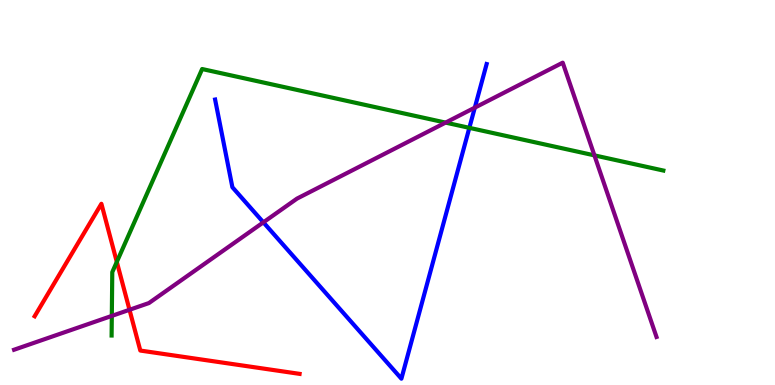[{'lines': ['blue', 'red'], 'intersections': []}, {'lines': ['green', 'red'], 'intersections': [{'x': 1.51, 'y': 3.2}]}, {'lines': ['purple', 'red'], 'intersections': [{'x': 1.67, 'y': 1.95}]}, {'lines': ['blue', 'green'], 'intersections': [{'x': 6.06, 'y': 6.68}]}, {'lines': ['blue', 'purple'], 'intersections': [{'x': 3.4, 'y': 4.23}, {'x': 6.13, 'y': 7.2}]}, {'lines': ['green', 'purple'], 'intersections': [{'x': 1.44, 'y': 1.79}, {'x': 5.75, 'y': 6.82}, {'x': 7.67, 'y': 5.96}]}]